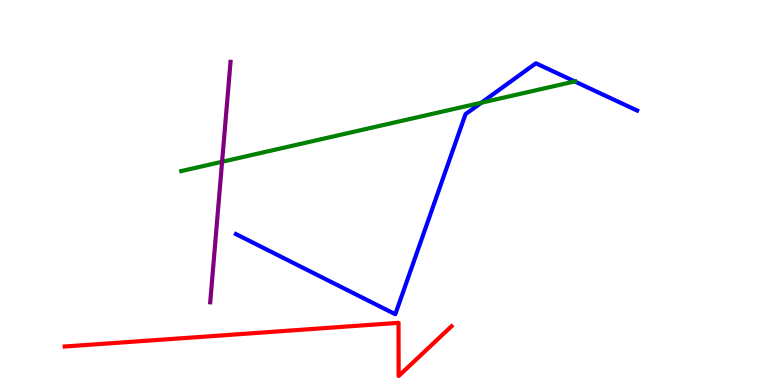[{'lines': ['blue', 'red'], 'intersections': []}, {'lines': ['green', 'red'], 'intersections': []}, {'lines': ['purple', 'red'], 'intersections': []}, {'lines': ['blue', 'green'], 'intersections': [{'x': 6.21, 'y': 7.33}, {'x': 7.42, 'y': 7.89}]}, {'lines': ['blue', 'purple'], 'intersections': []}, {'lines': ['green', 'purple'], 'intersections': [{'x': 2.87, 'y': 5.8}]}]